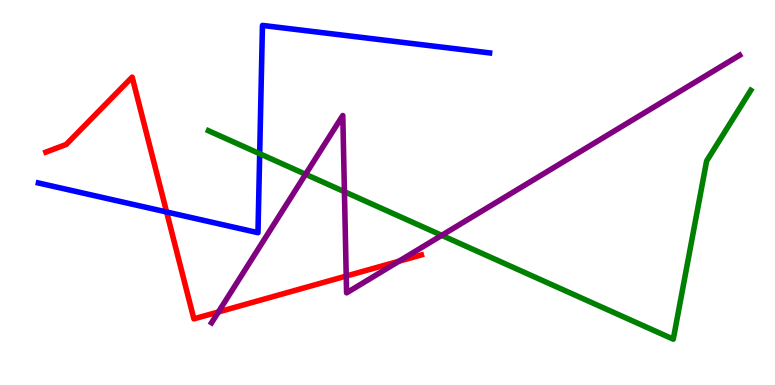[{'lines': ['blue', 'red'], 'intersections': [{'x': 2.15, 'y': 4.49}]}, {'lines': ['green', 'red'], 'intersections': []}, {'lines': ['purple', 'red'], 'intersections': [{'x': 2.82, 'y': 1.9}, {'x': 4.47, 'y': 2.83}, {'x': 5.15, 'y': 3.21}]}, {'lines': ['blue', 'green'], 'intersections': [{'x': 3.35, 'y': 6.01}]}, {'lines': ['blue', 'purple'], 'intersections': []}, {'lines': ['green', 'purple'], 'intersections': [{'x': 3.94, 'y': 5.47}, {'x': 4.44, 'y': 5.02}, {'x': 5.7, 'y': 3.89}]}]